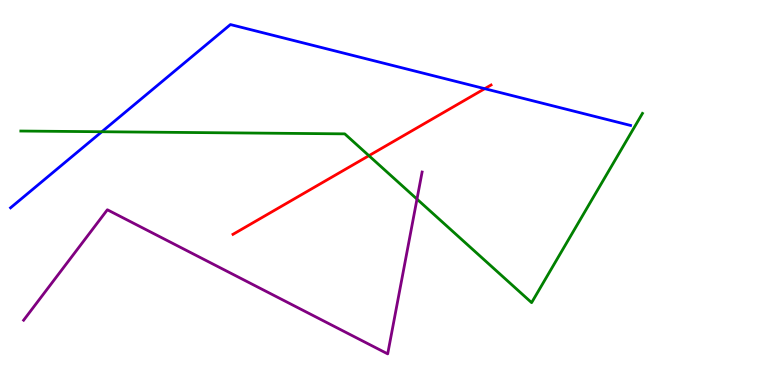[{'lines': ['blue', 'red'], 'intersections': [{'x': 6.25, 'y': 7.7}]}, {'lines': ['green', 'red'], 'intersections': [{'x': 4.76, 'y': 5.96}]}, {'lines': ['purple', 'red'], 'intersections': []}, {'lines': ['blue', 'green'], 'intersections': [{'x': 1.31, 'y': 6.58}]}, {'lines': ['blue', 'purple'], 'intersections': []}, {'lines': ['green', 'purple'], 'intersections': [{'x': 5.38, 'y': 4.83}]}]